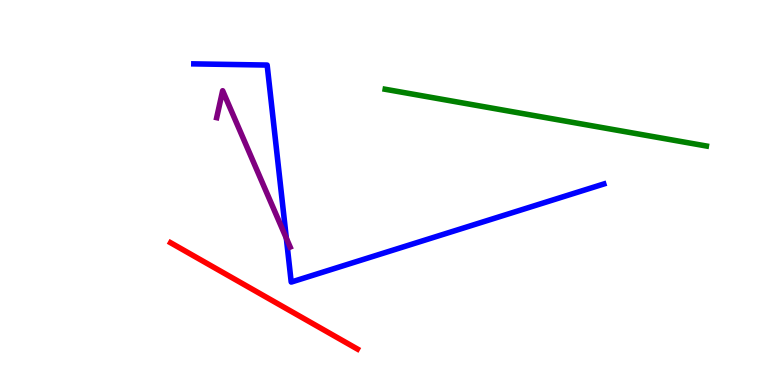[{'lines': ['blue', 'red'], 'intersections': []}, {'lines': ['green', 'red'], 'intersections': []}, {'lines': ['purple', 'red'], 'intersections': []}, {'lines': ['blue', 'green'], 'intersections': []}, {'lines': ['blue', 'purple'], 'intersections': [{'x': 3.69, 'y': 3.81}]}, {'lines': ['green', 'purple'], 'intersections': []}]